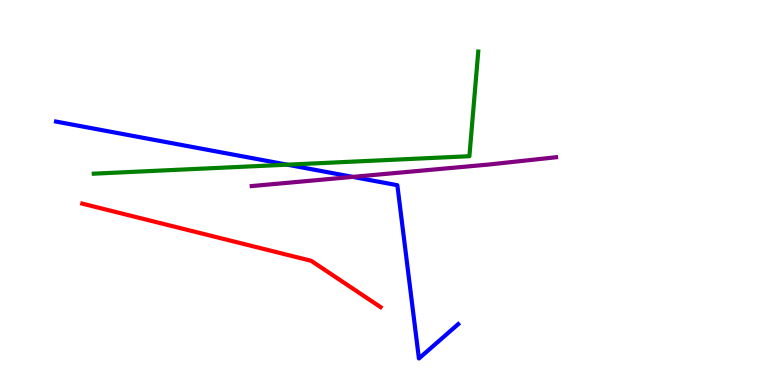[{'lines': ['blue', 'red'], 'intersections': []}, {'lines': ['green', 'red'], 'intersections': []}, {'lines': ['purple', 'red'], 'intersections': []}, {'lines': ['blue', 'green'], 'intersections': [{'x': 3.71, 'y': 5.72}]}, {'lines': ['blue', 'purple'], 'intersections': [{'x': 4.55, 'y': 5.41}]}, {'lines': ['green', 'purple'], 'intersections': []}]